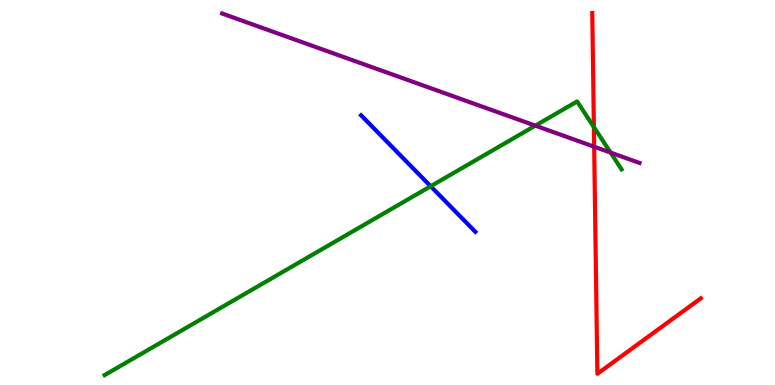[{'lines': ['blue', 'red'], 'intersections': []}, {'lines': ['green', 'red'], 'intersections': [{'x': 7.66, 'y': 6.7}]}, {'lines': ['purple', 'red'], 'intersections': [{'x': 7.67, 'y': 6.19}]}, {'lines': ['blue', 'green'], 'intersections': [{'x': 5.56, 'y': 5.16}]}, {'lines': ['blue', 'purple'], 'intersections': []}, {'lines': ['green', 'purple'], 'intersections': [{'x': 6.91, 'y': 6.74}, {'x': 7.88, 'y': 6.04}]}]